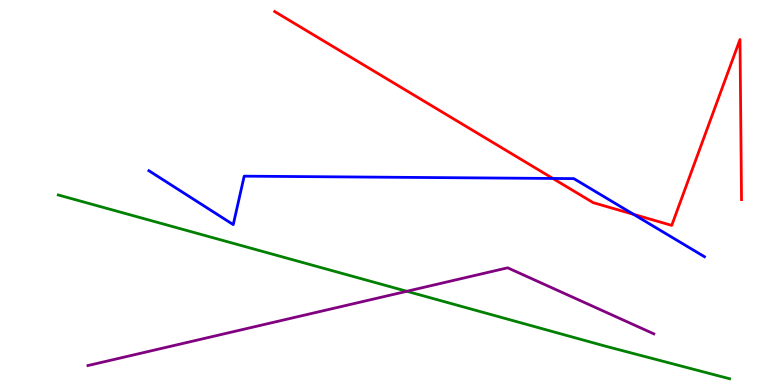[{'lines': ['blue', 'red'], 'intersections': [{'x': 7.13, 'y': 5.36}, {'x': 8.18, 'y': 4.43}]}, {'lines': ['green', 'red'], 'intersections': []}, {'lines': ['purple', 'red'], 'intersections': []}, {'lines': ['blue', 'green'], 'intersections': []}, {'lines': ['blue', 'purple'], 'intersections': []}, {'lines': ['green', 'purple'], 'intersections': [{'x': 5.25, 'y': 2.43}]}]